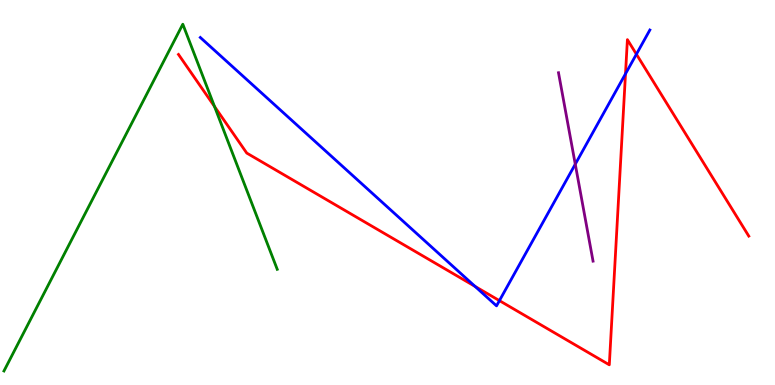[{'lines': ['blue', 'red'], 'intersections': [{'x': 6.13, 'y': 2.56}, {'x': 6.44, 'y': 2.19}, {'x': 8.07, 'y': 8.08}, {'x': 8.21, 'y': 8.59}]}, {'lines': ['green', 'red'], 'intersections': [{'x': 2.77, 'y': 7.23}]}, {'lines': ['purple', 'red'], 'intersections': []}, {'lines': ['blue', 'green'], 'intersections': []}, {'lines': ['blue', 'purple'], 'intersections': [{'x': 7.42, 'y': 5.74}]}, {'lines': ['green', 'purple'], 'intersections': []}]